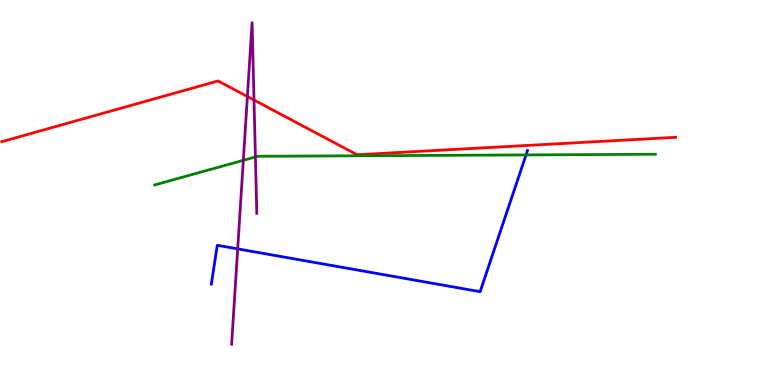[{'lines': ['blue', 'red'], 'intersections': []}, {'lines': ['green', 'red'], 'intersections': []}, {'lines': ['purple', 'red'], 'intersections': [{'x': 3.19, 'y': 7.49}, {'x': 3.28, 'y': 7.4}]}, {'lines': ['blue', 'green'], 'intersections': [{'x': 6.79, 'y': 5.98}]}, {'lines': ['blue', 'purple'], 'intersections': [{'x': 3.07, 'y': 3.54}]}, {'lines': ['green', 'purple'], 'intersections': [{'x': 3.14, 'y': 5.84}, {'x': 3.3, 'y': 5.92}]}]